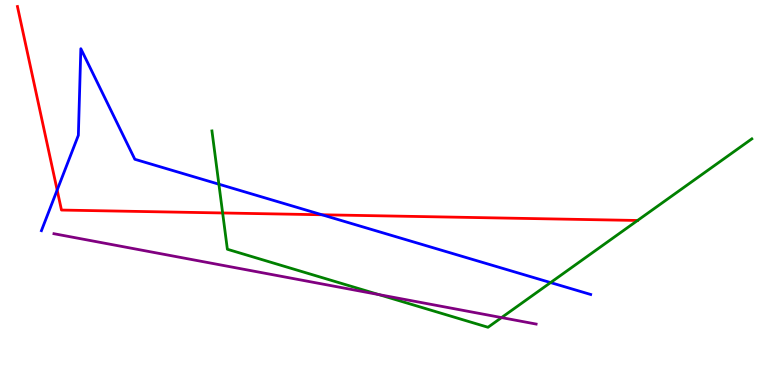[{'lines': ['blue', 'red'], 'intersections': [{'x': 0.737, 'y': 5.06}, {'x': 4.15, 'y': 4.42}]}, {'lines': ['green', 'red'], 'intersections': [{'x': 2.87, 'y': 4.47}]}, {'lines': ['purple', 'red'], 'intersections': []}, {'lines': ['blue', 'green'], 'intersections': [{'x': 2.82, 'y': 5.22}, {'x': 7.1, 'y': 2.66}]}, {'lines': ['blue', 'purple'], 'intersections': []}, {'lines': ['green', 'purple'], 'intersections': [{'x': 4.89, 'y': 2.35}, {'x': 6.47, 'y': 1.75}]}]